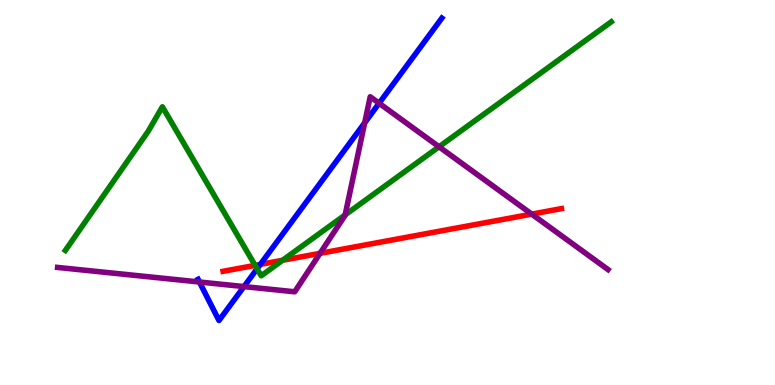[{'lines': ['blue', 'red'], 'intersections': [{'x': 3.36, 'y': 3.13}]}, {'lines': ['green', 'red'], 'intersections': [{'x': 3.29, 'y': 3.11}, {'x': 3.65, 'y': 3.24}]}, {'lines': ['purple', 'red'], 'intersections': [{'x': 4.13, 'y': 3.42}, {'x': 6.86, 'y': 4.44}]}, {'lines': ['blue', 'green'], 'intersections': [{'x': 3.32, 'y': 3.02}]}, {'lines': ['blue', 'purple'], 'intersections': [{'x': 2.57, 'y': 2.68}, {'x': 3.15, 'y': 2.56}, {'x': 4.71, 'y': 6.81}, {'x': 4.89, 'y': 7.32}]}, {'lines': ['green', 'purple'], 'intersections': [{'x': 4.45, 'y': 4.42}, {'x': 5.66, 'y': 6.19}]}]